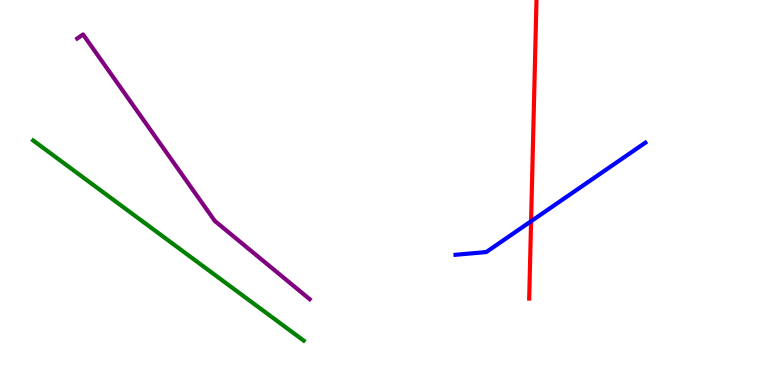[{'lines': ['blue', 'red'], 'intersections': [{'x': 6.85, 'y': 4.25}]}, {'lines': ['green', 'red'], 'intersections': []}, {'lines': ['purple', 'red'], 'intersections': []}, {'lines': ['blue', 'green'], 'intersections': []}, {'lines': ['blue', 'purple'], 'intersections': []}, {'lines': ['green', 'purple'], 'intersections': []}]